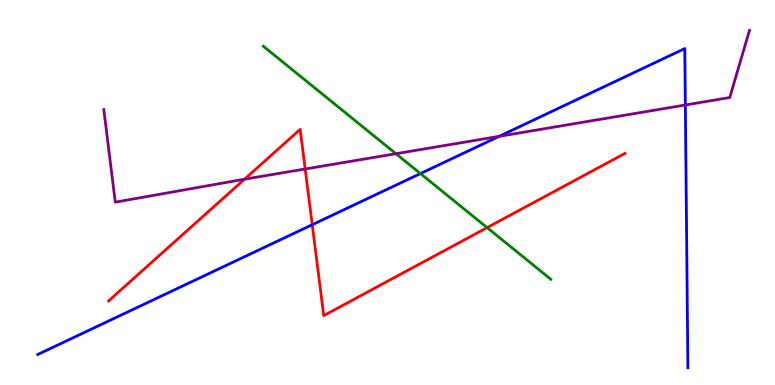[{'lines': ['blue', 'red'], 'intersections': [{'x': 4.03, 'y': 4.16}]}, {'lines': ['green', 'red'], 'intersections': [{'x': 6.29, 'y': 4.09}]}, {'lines': ['purple', 'red'], 'intersections': [{'x': 3.16, 'y': 5.35}, {'x': 3.94, 'y': 5.61}]}, {'lines': ['blue', 'green'], 'intersections': [{'x': 5.42, 'y': 5.49}]}, {'lines': ['blue', 'purple'], 'intersections': [{'x': 6.44, 'y': 6.46}, {'x': 8.84, 'y': 7.27}]}, {'lines': ['green', 'purple'], 'intersections': [{'x': 5.11, 'y': 6.01}]}]